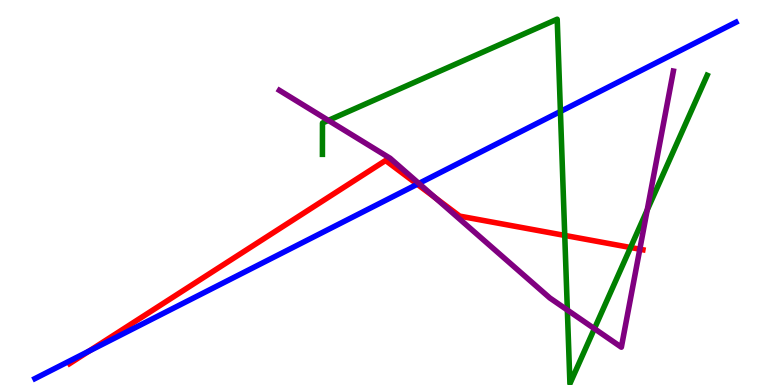[{'lines': ['blue', 'red'], 'intersections': [{'x': 1.15, 'y': 0.879}, {'x': 5.38, 'y': 5.21}]}, {'lines': ['green', 'red'], 'intersections': [{'x': 7.29, 'y': 3.89}, {'x': 8.14, 'y': 3.57}]}, {'lines': ['purple', 'red'], 'intersections': [{'x': 5.62, 'y': 4.86}, {'x': 8.26, 'y': 3.53}]}, {'lines': ['blue', 'green'], 'intersections': [{'x': 7.23, 'y': 7.1}]}, {'lines': ['blue', 'purple'], 'intersections': [{'x': 5.4, 'y': 5.24}]}, {'lines': ['green', 'purple'], 'intersections': [{'x': 4.24, 'y': 6.87}, {'x': 7.32, 'y': 1.95}, {'x': 7.67, 'y': 1.46}, {'x': 8.35, 'y': 4.54}]}]